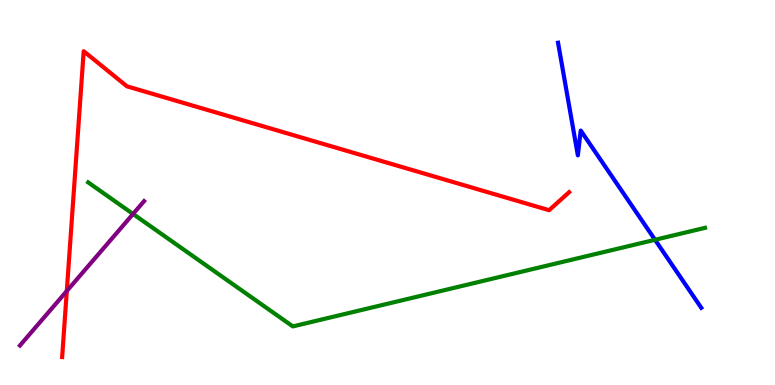[{'lines': ['blue', 'red'], 'intersections': []}, {'lines': ['green', 'red'], 'intersections': []}, {'lines': ['purple', 'red'], 'intersections': [{'x': 0.862, 'y': 2.44}]}, {'lines': ['blue', 'green'], 'intersections': [{'x': 8.45, 'y': 3.77}]}, {'lines': ['blue', 'purple'], 'intersections': []}, {'lines': ['green', 'purple'], 'intersections': [{'x': 1.72, 'y': 4.44}]}]